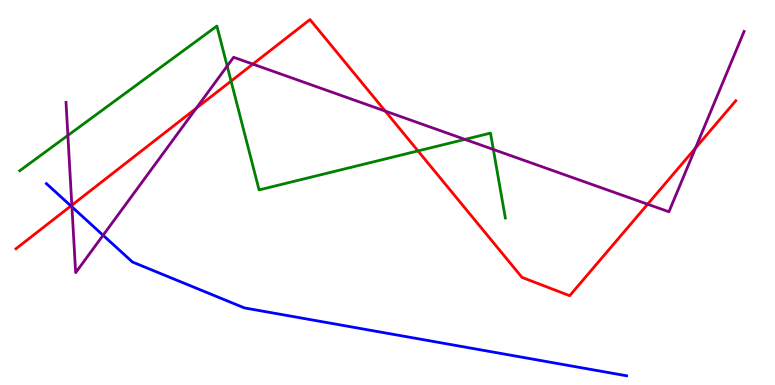[{'lines': ['blue', 'red'], 'intersections': [{'x': 0.915, 'y': 4.65}]}, {'lines': ['green', 'red'], 'intersections': [{'x': 2.98, 'y': 7.89}, {'x': 5.39, 'y': 6.08}]}, {'lines': ['purple', 'red'], 'intersections': [{'x': 0.927, 'y': 4.67}, {'x': 2.53, 'y': 7.19}, {'x': 3.26, 'y': 8.33}, {'x': 4.97, 'y': 7.11}, {'x': 8.36, 'y': 4.7}, {'x': 8.97, 'y': 6.15}]}, {'lines': ['blue', 'green'], 'intersections': []}, {'lines': ['blue', 'purple'], 'intersections': [{'x': 0.928, 'y': 4.63}, {'x': 1.33, 'y': 3.89}]}, {'lines': ['green', 'purple'], 'intersections': [{'x': 0.876, 'y': 6.48}, {'x': 2.93, 'y': 8.28}, {'x': 6.0, 'y': 6.38}, {'x': 6.37, 'y': 6.12}]}]